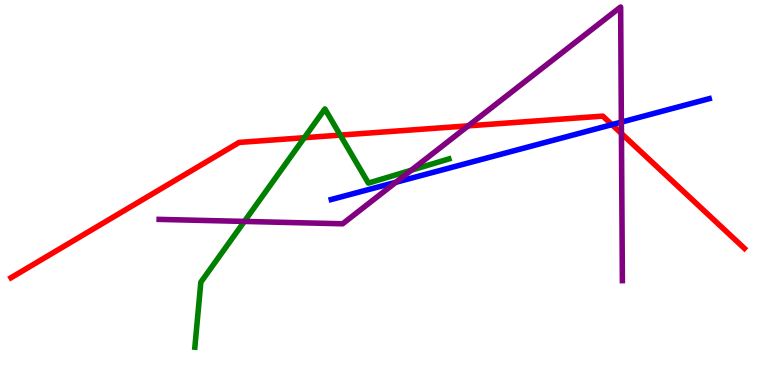[{'lines': ['blue', 'red'], 'intersections': [{'x': 7.9, 'y': 6.76}]}, {'lines': ['green', 'red'], 'intersections': [{'x': 3.93, 'y': 6.42}, {'x': 4.39, 'y': 6.49}]}, {'lines': ['purple', 'red'], 'intersections': [{'x': 6.04, 'y': 6.73}, {'x': 8.02, 'y': 6.53}]}, {'lines': ['blue', 'green'], 'intersections': []}, {'lines': ['blue', 'purple'], 'intersections': [{'x': 5.11, 'y': 5.27}, {'x': 8.02, 'y': 6.83}]}, {'lines': ['green', 'purple'], 'intersections': [{'x': 3.15, 'y': 4.25}, {'x': 5.31, 'y': 5.58}]}]